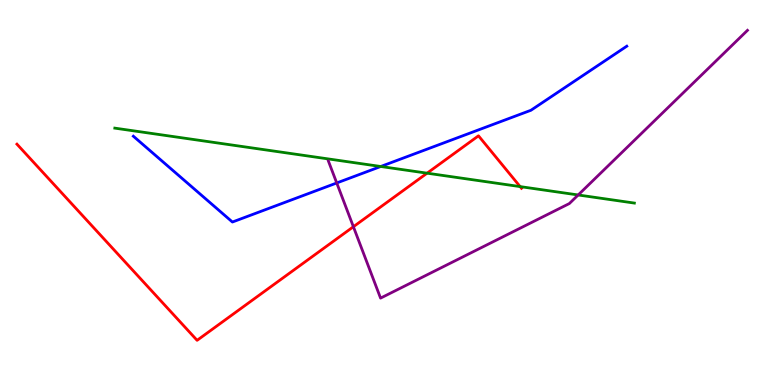[{'lines': ['blue', 'red'], 'intersections': []}, {'lines': ['green', 'red'], 'intersections': [{'x': 5.51, 'y': 5.5}, {'x': 6.71, 'y': 5.15}]}, {'lines': ['purple', 'red'], 'intersections': [{'x': 4.56, 'y': 4.11}]}, {'lines': ['blue', 'green'], 'intersections': [{'x': 4.91, 'y': 5.68}]}, {'lines': ['blue', 'purple'], 'intersections': [{'x': 4.35, 'y': 5.25}]}, {'lines': ['green', 'purple'], 'intersections': [{'x': 7.46, 'y': 4.94}]}]